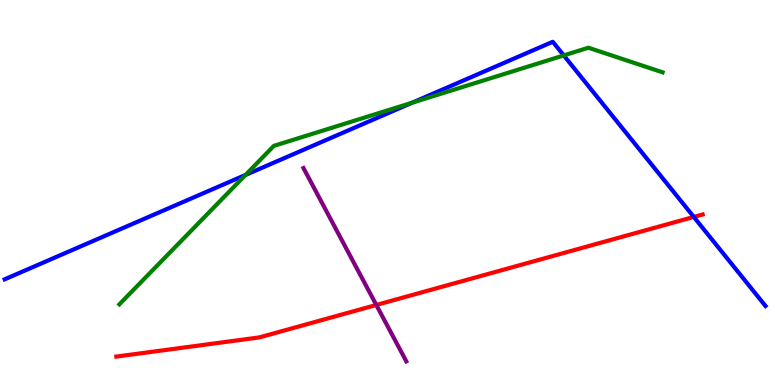[{'lines': ['blue', 'red'], 'intersections': [{'x': 8.95, 'y': 4.37}]}, {'lines': ['green', 'red'], 'intersections': []}, {'lines': ['purple', 'red'], 'intersections': [{'x': 4.86, 'y': 2.08}]}, {'lines': ['blue', 'green'], 'intersections': [{'x': 3.17, 'y': 5.46}, {'x': 5.32, 'y': 7.33}, {'x': 7.27, 'y': 8.56}]}, {'lines': ['blue', 'purple'], 'intersections': []}, {'lines': ['green', 'purple'], 'intersections': []}]